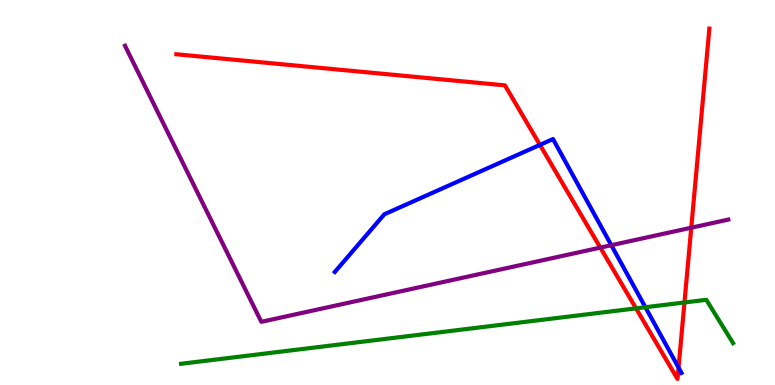[{'lines': ['blue', 'red'], 'intersections': [{'x': 6.97, 'y': 6.24}, {'x': 8.76, 'y': 0.452}]}, {'lines': ['green', 'red'], 'intersections': [{'x': 8.21, 'y': 1.99}, {'x': 8.83, 'y': 2.14}]}, {'lines': ['purple', 'red'], 'intersections': [{'x': 7.75, 'y': 3.57}, {'x': 8.92, 'y': 4.09}]}, {'lines': ['blue', 'green'], 'intersections': [{'x': 8.33, 'y': 2.02}]}, {'lines': ['blue', 'purple'], 'intersections': [{'x': 7.89, 'y': 3.63}]}, {'lines': ['green', 'purple'], 'intersections': []}]